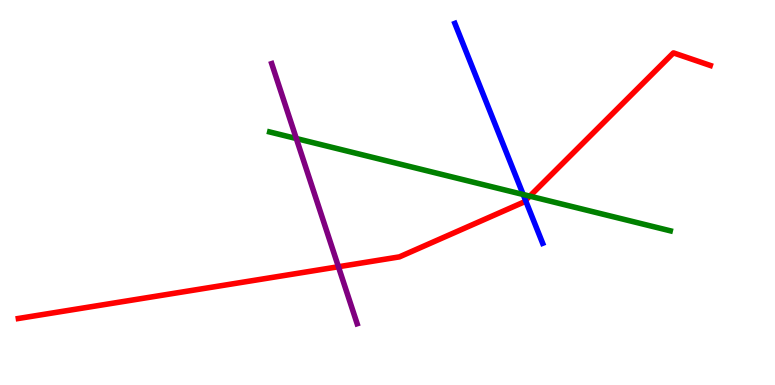[{'lines': ['blue', 'red'], 'intersections': [{'x': 6.78, 'y': 4.79}]}, {'lines': ['green', 'red'], 'intersections': [{'x': 6.84, 'y': 4.91}]}, {'lines': ['purple', 'red'], 'intersections': [{'x': 4.37, 'y': 3.07}]}, {'lines': ['blue', 'green'], 'intersections': [{'x': 6.75, 'y': 4.95}]}, {'lines': ['blue', 'purple'], 'intersections': []}, {'lines': ['green', 'purple'], 'intersections': [{'x': 3.82, 'y': 6.4}]}]